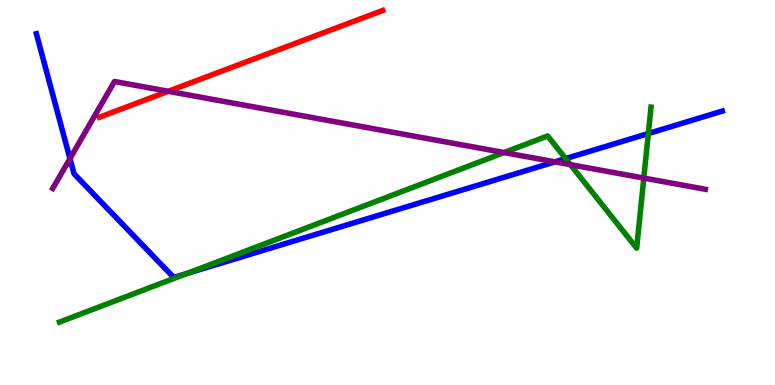[{'lines': ['blue', 'red'], 'intersections': []}, {'lines': ['green', 'red'], 'intersections': []}, {'lines': ['purple', 'red'], 'intersections': [{'x': 2.17, 'y': 7.63}]}, {'lines': ['blue', 'green'], 'intersections': [{'x': 2.42, 'y': 2.9}, {'x': 7.3, 'y': 5.88}, {'x': 8.37, 'y': 6.53}]}, {'lines': ['blue', 'purple'], 'intersections': [{'x': 0.903, 'y': 5.88}, {'x': 7.16, 'y': 5.8}]}, {'lines': ['green', 'purple'], 'intersections': [{'x': 6.5, 'y': 6.04}, {'x': 7.36, 'y': 5.72}, {'x': 8.31, 'y': 5.38}]}]